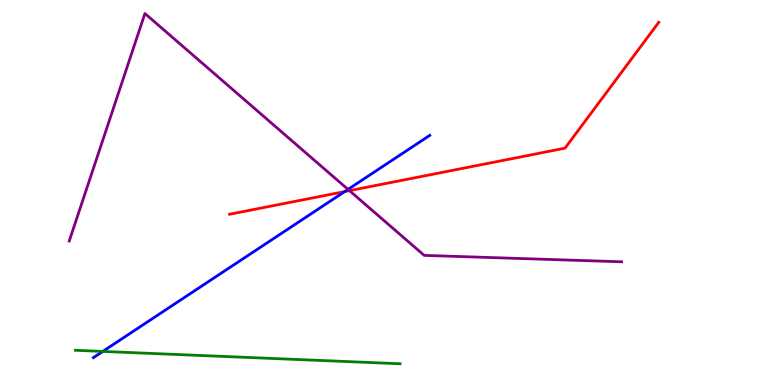[{'lines': ['blue', 'red'], 'intersections': [{'x': 4.45, 'y': 5.02}]}, {'lines': ['green', 'red'], 'intersections': []}, {'lines': ['purple', 'red'], 'intersections': [{'x': 4.51, 'y': 5.05}]}, {'lines': ['blue', 'green'], 'intersections': [{'x': 1.33, 'y': 0.872}]}, {'lines': ['blue', 'purple'], 'intersections': [{'x': 4.49, 'y': 5.08}]}, {'lines': ['green', 'purple'], 'intersections': []}]